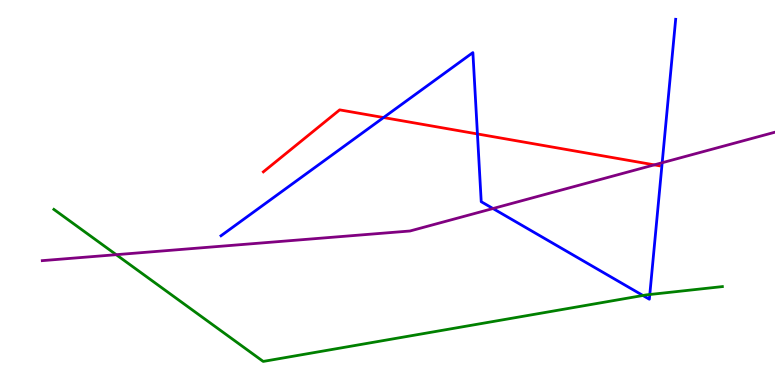[{'lines': ['blue', 'red'], 'intersections': [{'x': 4.95, 'y': 6.95}, {'x': 6.16, 'y': 6.52}]}, {'lines': ['green', 'red'], 'intersections': []}, {'lines': ['purple', 'red'], 'intersections': [{'x': 8.44, 'y': 5.72}]}, {'lines': ['blue', 'green'], 'intersections': [{'x': 8.3, 'y': 2.33}, {'x': 8.38, 'y': 2.35}]}, {'lines': ['blue', 'purple'], 'intersections': [{'x': 6.36, 'y': 4.58}, {'x': 8.54, 'y': 5.77}]}, {'lines': ['green', 'purple'], 'intersections': [{'x': 1.5, 'y': 3.38}]}]